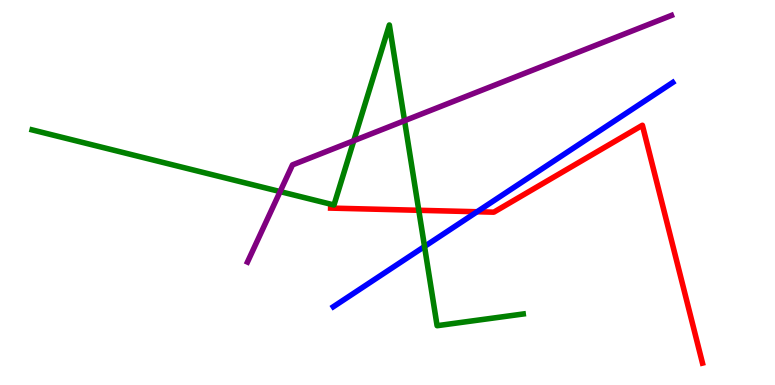[{'lines': ['blue', 'red'], 'intersections': [{'x': 6.16, 'y': 4.5}]}, {'lines': ['green', 'red'], 'intersections': [{'x': 5.4, 'y': 4.54}]}, {'lines': ['purple', 'red'], 'intersections': []}, {'lines': ['blue', 'green'], 'intersections': [{'x': 5.48, 'y': 3.6}]}, {'lines': ['blue', 'purple'], 'intersections': []}, {'lines': ['green', 'purple'], 'intersections': [{'x': 3.61, 'y': 5.02}, {'x': 4.56, 'y': 6.35}, {'x': 5.22, 'y': 6.87}]}]